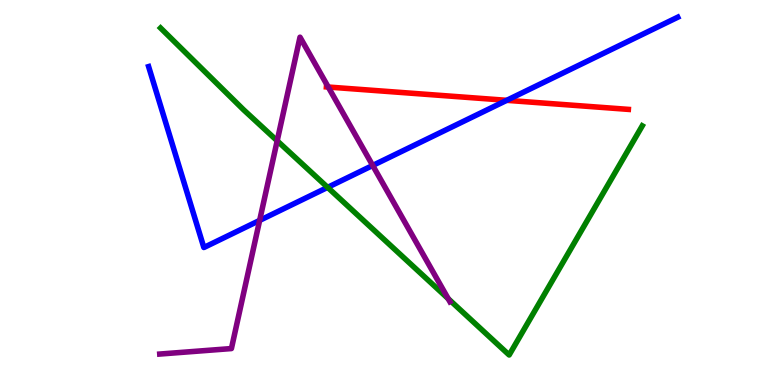[{'lines': ['blue', 'red'], 'intersections': [{'x': 6.54, 'y': 7.39}]}, {'lines': ['green', 'red'], 'intersections': []}, {'lines': ['purple', 'red'], 'intersections': [{'x': 4.24, 'y': 7.74}]}, {'lines': ['blue', 'green'], 'intersections': [{'x': 4.23, 'y': 5.13}]}, {'lines': ['blue', 'purple'], 'intersections': [{'x': 3.35, 'y': 4.28}, {'x': 4.81, 'y': 5.7}]}, {'lines': ['green', 'purple'], 'intersections': [{'x': 3.58, 'y': 6.34}, {'x': 5.78, 'y': 2.24}]}]